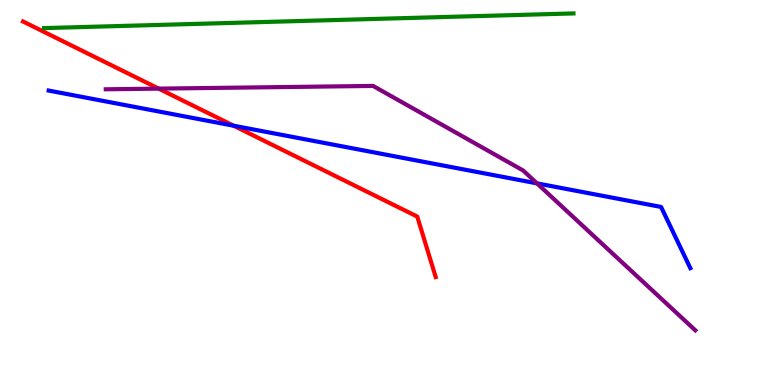[{'lines': ['blue', 'red'], 'intersections': [{'x': 3.01, 'y': 6.73}]}, {'lines': ['green', 'red'], 'intersections': []}, {'lines': ['purple', 'red'], 'intersections': [{'x': 2.05, 'y': 7.7}]}, {'lines': ['blue', 'green'], 'intersections': []}, {'lines': ['blue', 'purple'], 'intersections': [{'x': 6.93, 'y': 5.24}]}, {'lines': ['green', 'purple'], 'intersections': []}]